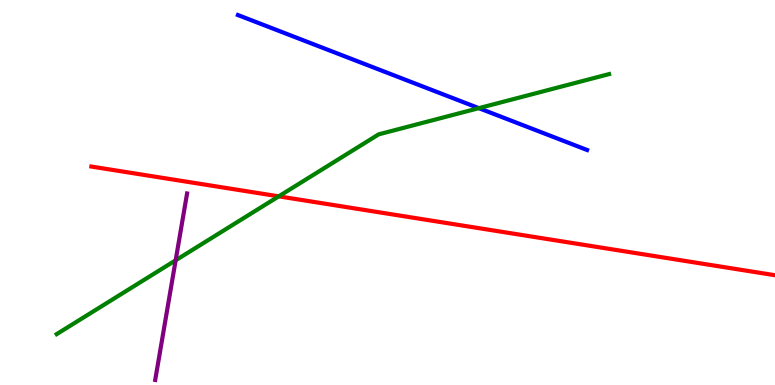[{'lines': ['blue', 'red'], 'intersections': []}, {'lines': ['green', 'red'], 'intersections': [{'x': 3.6, 'y': 4.9}]}, {'lines': ['purple', 'red'], 'intersections': []}, {'lines': ['blue', 'green'], 'intersections': [{'x': 6.18, 'y': 7.19}]}, {'lines': ['blue', 'purple'], 'intersections': []}, {'lines': ['green', 'purple'], 'intersections': [{'x': 2.27, 'y': 3.24}]}]